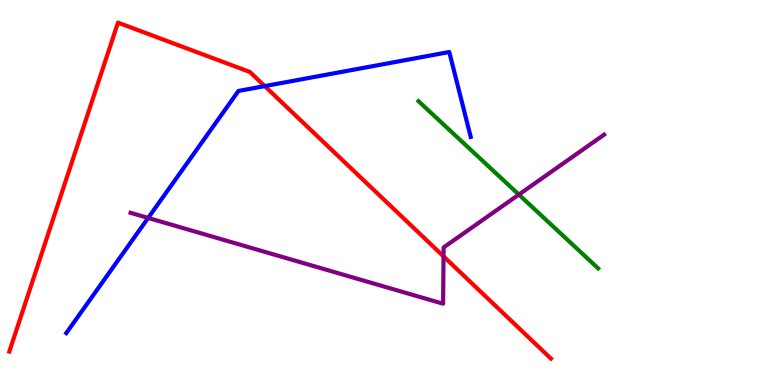[{'lines': ['blue', 'red'], 'intersections': [{'x': 3.42, 'y': 7.76}]}, {'lines': ['green', 'red'], 'intersections': []}, {'lines': ['purple', 'red'], 'intersections': [{'x': 5.72, 'y': 3.34}]}, {'lines': ['blue', 'green'], 'intersections': []}, {'lines': ['blue', 'purple'], 'intersections': [{'x': 1.91, 'y': 4.34}]}, {'lines': ['green', 'purple'], 'intersections': [{'x': 6.69, 'y': 4.95}]}]